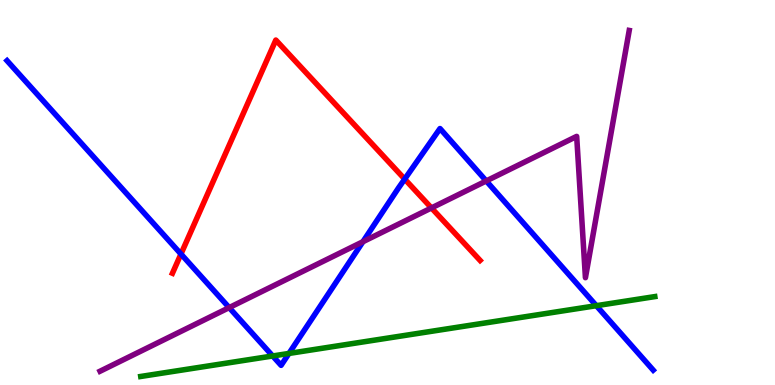[{'lines': ['blue', 'red'], 'intersections': [{'x': 2.33, 'y': 3.4}, {'x': 5.22, 'y': 5.35}]}, {'lines': ['green', 'red'], 'intersections': []}, {'lines': ['purple', 'red'], 'intersections': [{'x': 5.57, 'y': 4.6}]}, {'lines': ['blue', 'green'], 'intersections': [{'x': 3.52, 'y': 0.754}, {'x': 3.73, 'y': 0.82}, {'x': 7.69, 'y': 2.06}]}, {'lines': ['blue', 'purple'], 'intersections': [{'x': 2.96, 'y': 2.01}, {'x': 4.68, 'y': 3.72}, {'x': 6.27, 'y': 5.3}]}, {'lines': ['green', 'purple'], 'intersections': []}]